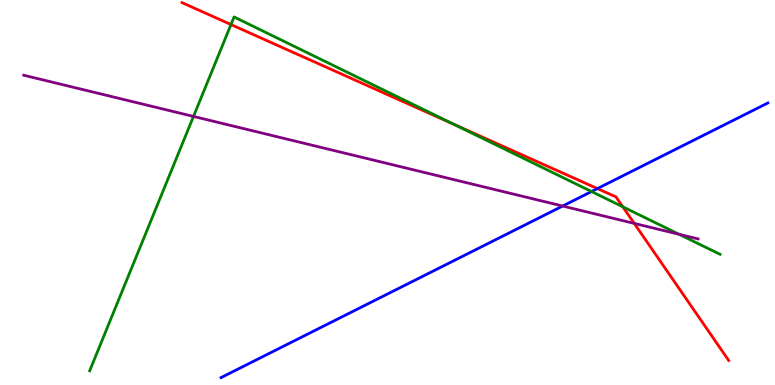[{'lines': ['blue', 'red'], 'intersections': [{'x': 7.71, 'y': 5.1}]}, {'lines': ['green', 'red'], 'intersections': [{'x': 2.98, 'y': 9.36}, {'x': 5.86, 'y': 6.77}, {'x': 8.04, 'y': 4.63}]}, {'lines': ['purple', 'red'], 'intersections': [{'x': 8.18, 'y': 4.2}]}, {'lines': ['blue', 'green'], 'intersections': [{'x': 7.63, 'y': 5.03}]}, {'lines': ['blue', 'purple'], 'intersections': [{'x': 7.26, 'y': 4.65}]}, {'lines': ['green', 'purple'], 'intersections': [{'x': 2.5, 'y': 6.98}, {'x': 8.76, 'y': 3.91}]}]